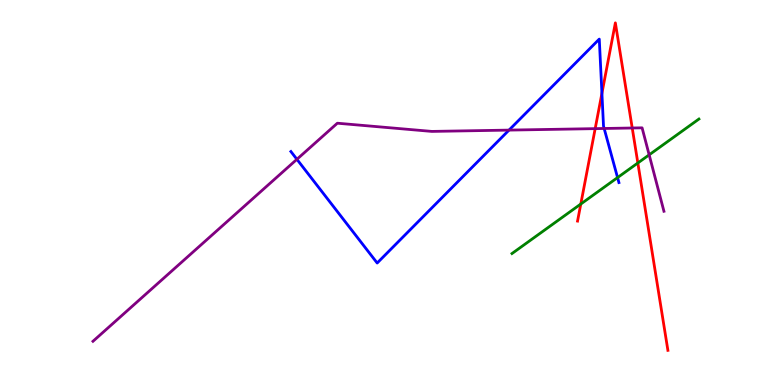[{'lines': ['blue', 'red'], 'intersections': [{'x': 7.77, 'y': 7.58}]}, {'lines': ['green', 'red'], 'intersections': [{'x': 7.49, 'y': 4.7}, {'x': 8.23, 'y': 5.77}]}, {'lines': ['purple', 'red'], 'intersections': [{'x': 7.68, 'y': 6.66}, {'x': 8.16, 'y': 6.68}]}, {'lines': ['blue', 'green'], 'intersections': [{'x': 7.97, 'y': 5.39}]}, {'lines': ['blue', 'purple'], 'intersections': [{'x': 3.83, 'y': 5.86}, {'x': 6.57, 'y': 6.62}, {'x': 7.8, 'y': 6.66}]}, {'lines': ['green', 'purple'], 'intersections': [{'x': 8.38, 'y': 5.98}]}]